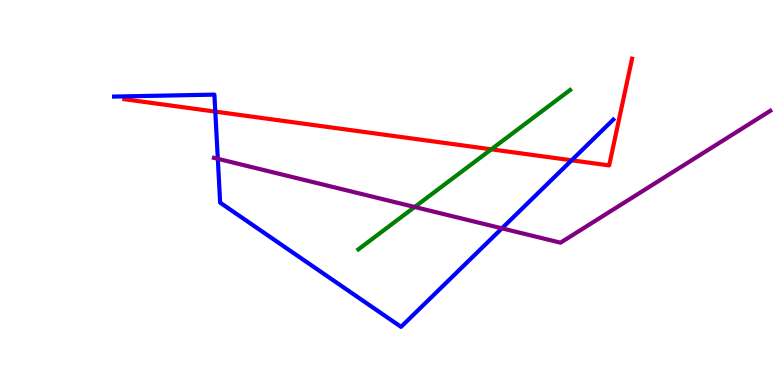[{'lines': ['blue', 'red'], 'intersections': [{'x': 2.78, 'y': 7.1}, {'x': 7.38, 'y': 5.84}]}, {'lines': ['green', 'red'], 'intersections': [{'x': 6.34, 'y': 6.12}]}, {'lines': ['purple', 'red'], 'intersections': []}, {'lines': ['blue', 'green'], 'intersections': []}, {'lines': ['blue', 'purple'], 'intersections': [{'x': 2.81, 'y': 5.88}, {'x': 6.48, 'y': 4.07}]}, {'lines': ['green', 'purple'], 'intersections': [{'x': 5.35, 'y': 4.62}]}]